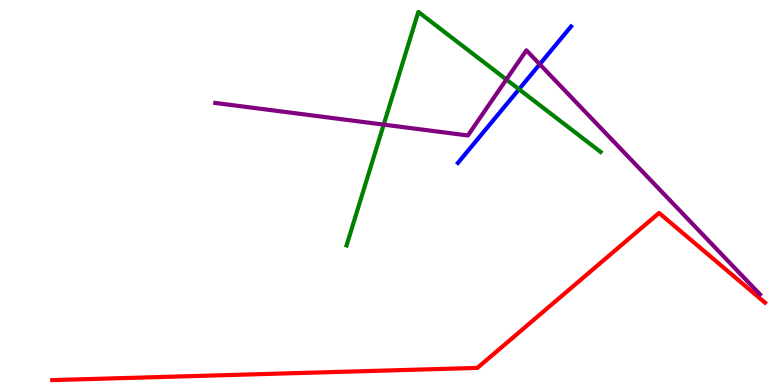[{'lines': ['blue', 'red'], 'intersections': []}, {'lines': ['green', 'red'], 'intersections': []}, {'lines': ['purple', 'red'], 'intersections': []}, {'lines': ['blue', 'green'], 'intersections': [{'x': 6.7, 'y': 7.68}]}, {'lines': ['blue', 'purple'], 'intersections': [{'x': 6.96, 'y': 8.33}]}, {'lines': ['green', 'purple'], 'intersections': [{'x': 4.95, 'y': 6.76}, {'x': 6.53, 'y': 7.93}]}]